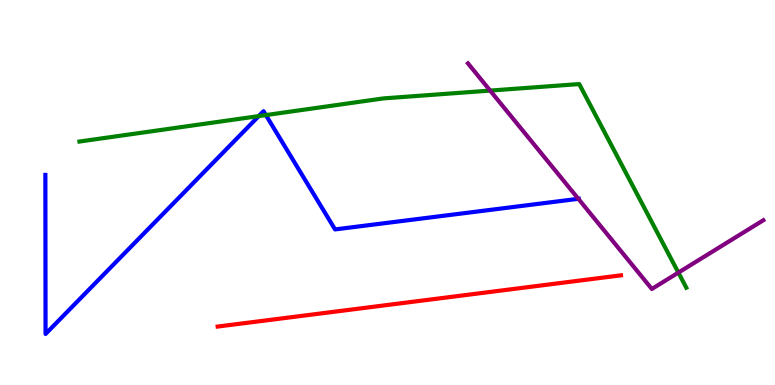[{'lines': ['blue', 'red'], 'intersections': []}, {'lines': ['green', 'red'], 'intersections': []}, {'lines': ['purple', 'red'], 'intersections': []}, {'lines': ['blue', 'green'], 'intersections': [{'x': 3.34, 'y': 6.98}, {'x': 3.43, 'y': 7.01}]}, {'lines': ['blue', 'purple'], 'intersections': [{'x': 7.46, 'y': 4.84}]}, {'lines': ['green', 'purple'], 'intersections': [{'x': 6.32, 'y': 7.65}, {'x': 8.75, 'y': 2.92}]}]